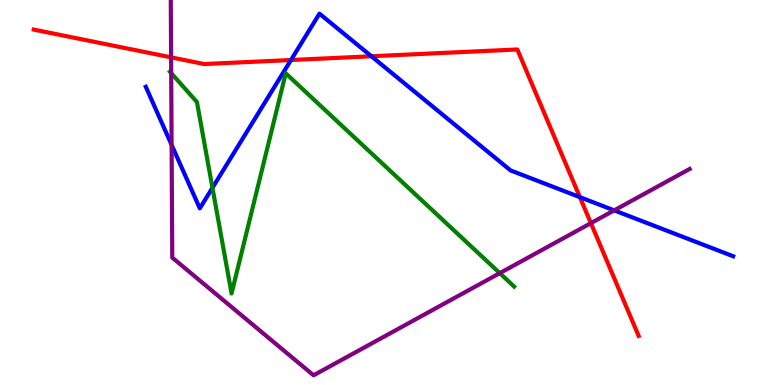[{'lines': ['blue', 'red'], 'intersections': [{'x': 3.75, 'y': 8.44}, {'x': 4.79, 'y': 8.54}, {'x': 7.48, 'y': 4.88}]}, {'lines': ['green', 'red'], 'intersections': []}, {'lines': ['purple', 'red'], 'intersections': [{'x': 2.21, 'y': 8.51}, {'x': 7.62, 'y': 4.2}]}, {'lines': ['blue', 'green'], 'intersections': [{'x': 2.74, 'y': 5.12}]}, {'lines': ['blue', 'purple'], 'intersections': [{'x': 2.21, 'y': 6.24}, {'x': 7.93, 'y': 4.54}]}, {'lines': ['green', 'purple'], 'intersections': [{'x': 2.21, 'y': 8.1}, {'x': 6.45, 'y': 2.91}]}]